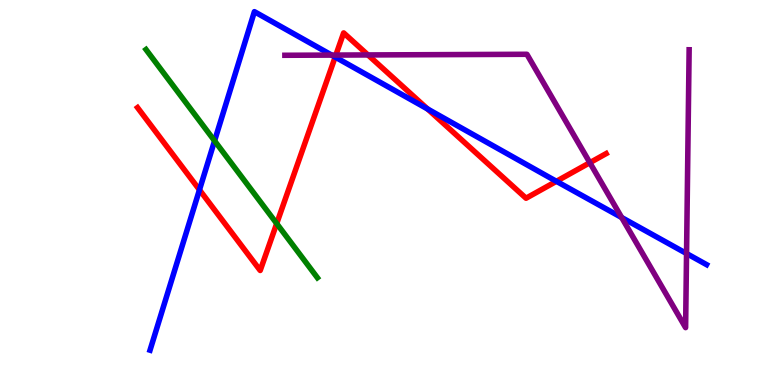[{'lines': ['blue', 'red'], 'intersections': [{'x': 2.57, 'y': 5.07}, {'x': 4.32, 'y': 8.52}, {'x': 5.52, 'y': 7.17}, {'x': 7.18, 'y': 5.29}]}, {'lines': ['green', 'red'], 'intersections': [{'x': 3.57, 'y': 4.19}]}, {'lines': ['purple', 'red'], 'intersections': [{'x': 4.33, 'y': 8.57}, {'x': 4.75, 'y': 8.57}, {'x': 7.61, 'y': 5.77}]}, {'lines': ['blue', 'green'], 'intersections': [{'x': 2.77, 'y': 6.34}]}, {'lines': ['blue', 'purple'], 'intersections': [{'x': 4.28, 'y': 8.57}, {'x': 8.02, 'y': 4.35}, {'x': 8.86, 'y': 3.42}]}, {'lines': ['green', 'purple'], 'intersections': []}]